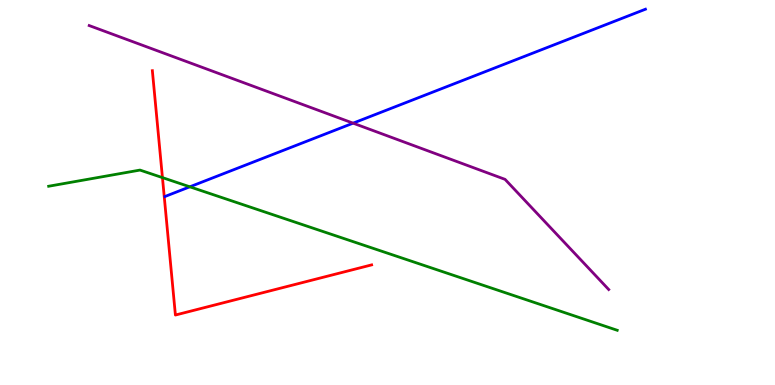[{'lines': ['blue', 'red'], 'intersections': []}, {'lines': ['green', 'red'], 'intersections': [{'x': 2.1, 'y': 5.39}]}, {'lines': ['purple', 'red'], 'intersections': []}, {'lines': ['blue', 'green'], 'intersections': [{'x': 2.45, 'y': 5.15}]}, {'lines': ['blue', 'purple'], 'intersections': [{'x': 4.56, 'y': 6.8}]}, {'lines': ['green', 'purple'], 'intersections': []}]